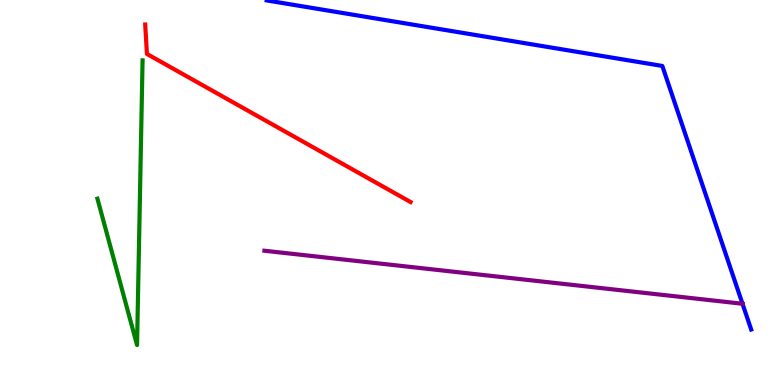[{'lines': ['blue', 'red'], 'intersections': []}, {'lines': ['green', 'red'], 'intersections': []}, {'lines': ['purple', 'red'], 'intersections': []}, {'lines': ['blue', 'green'], 'intersections': []}, {'lines': ['blue', 'purple'], 'intersections': [{'x': 9.58, 'y': 2.11}]}, {'lines': ['green', 'purple'], 'intersections': []}]